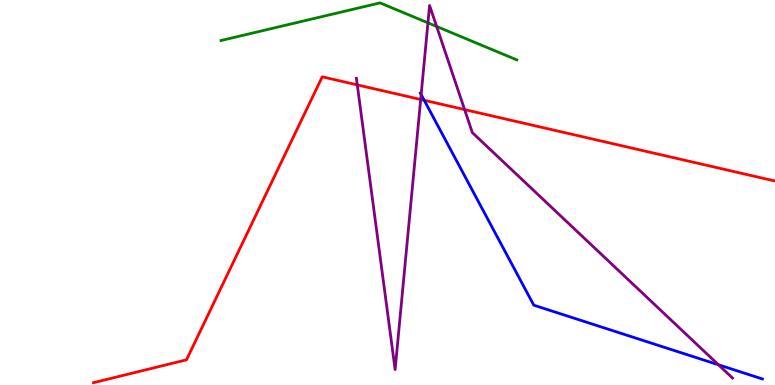[{'lines': ['blue', 'red'], 'intersections': [{'x': 5.47, 'y': 7.4}]}, {'lines': ['green', 'red'], 'intersections': []}, {'lines': ['purple', 'red'], 'intersections': [{'x': 4.61, 'y': 7.8}, {'x': 5.43, 'y': 7.42}, {'x': 5.99, 'y': 7.15}]}, {'lines': ['blue', 'green'], 'intersections': []}, {'lines': ['blue', 'purple'], 'intersections': [{'x': 5.43, 'y': 7.54}, {'x': 9.27, 'y': 0.525}]}, {'lines': ['green', 'purple'], 'intersections': [{'x': 5.52, 'y': 9.41}, {'x': 5.63, 'y': 9.31}]}]